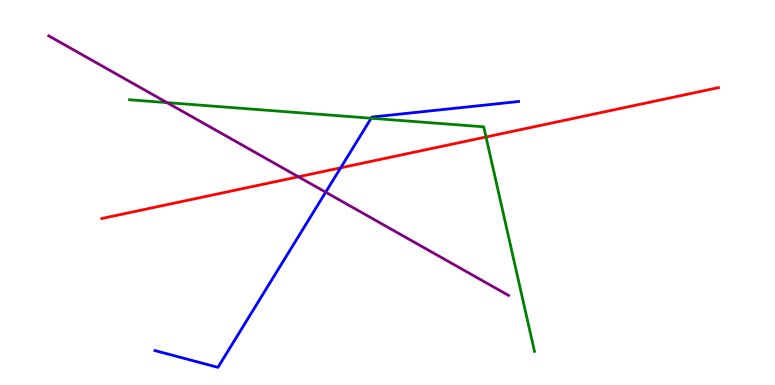[{'lines': ['blue', 'red'], 'intersections': [{'x': 4.4, 'y': 5.64}]}, {'lines': ['green', 'red'], 'intersections': [{'x': 6.27, 'y': 6.44}]}, {'lines': ['purple', 'red'], 'intersections': [{'x': 3.85, 'y': 5.41}]}, {'lines': ['blue', 'green'], 'intersections': [{'x': 4.79, 'y': 6.93}]}, {'lines': ['blue', 'purple'], 'intersections': [{'x': 4.2, 'y': 5.01}]}, {'lines': ['green', 'purple'], 'intersections': [{'x': 2.16, 'y': 7.33}]}]